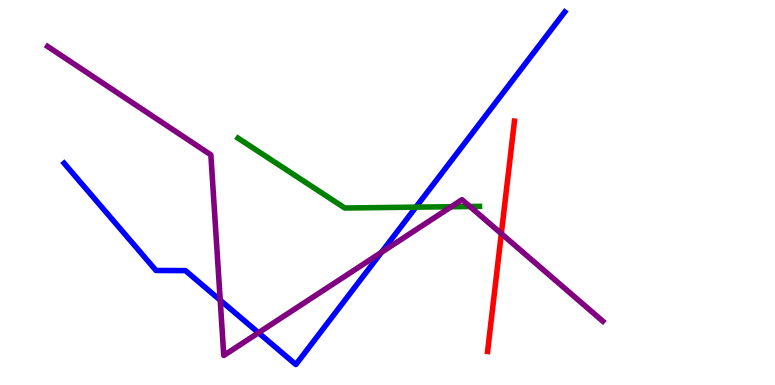[{'lines': ['blue', 'red'], 'intersections': []}, {'lines': ['green', 'red'], 'intersections': []}, {'lines': ['purple', 'red'], 'intersections': [{'x': 6.47, 'y': 3.93}]}, {'lines': ['blue', 'green'], 'intersections': [{'x': 5.37, 'y': 4.62}]}, {'lines': ['blue', 'purple'], 'intersections': [{'x': 2.84, 'y': 2.2}, {'x': 3.34, 'y': 1.36}, {'x': 4.92, 'y': 3.44}]}, {'lines': ['green', 'purple'], 'intersections': [{'x': 5.82, 'y': 4.63}, {'x': 6.06, 'y': 4.64}]}]